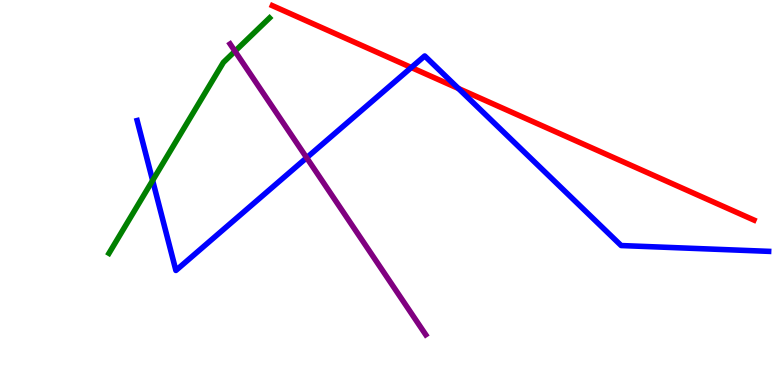[{'lines': ['blue', 'red'], 'intersections': [{'x': 5.31, 'y': 8.25}, {'x': 5.92, 'y': 7.7}]}, {'lines': ['green', 'red'], 'intersections': []}, {'lines': ['purple', 'red'], 'intersections': []}, {'lines': ['blue', 'green'], 'intersections': [{'x': 1.97, 'y': 5.31}]}, {'lines': ['blue', 'purple'], 'intersections': [{'x': 3.96, 'y': 5.9}]}, {'lines': ['green', 'purple'], 'intersections': [{'x': 3.03, 'y': 8.67}]}]